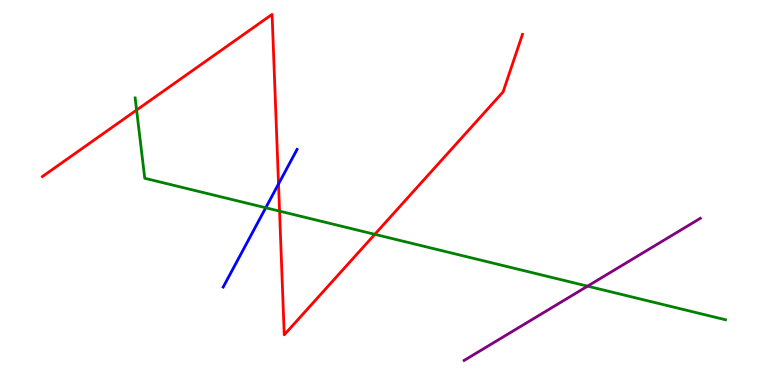[{'lines': ['blue', 'red'], 'intersections': [{'x': 3.59, 'y': 5.22}]}, {'lines': ['green', 'red'], 'intersections': [{'x': 1.76, 'y': 7.14}, {'x': 3.61, 'y': 4.52}, {'x': 4.84, 'y': 3.91}]}, {'lines': ['purple', 'red'], 'intersections': []}, {'lines': ['blue', 'green'], 'intersections': [{'x': 3.43, 'y': 4.6}]}, {'lines': ['blue', 'purple'], 'intersections': []}, {'lines': ['green', 'purple'], 'intersections': [{'x': 7.58, 'y': 2.57}]}]